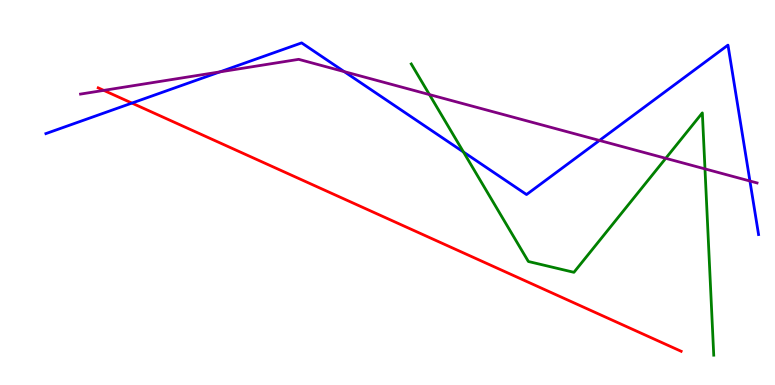[{'lines': ['blue', 'red'], 'intersections': [{'x': 1.7, 'y': 7.32}]}, {'lines': ['green', 'red'], 'intersections': []}, {'lines': ['purple', 'red'], 'intersections': [{'x': 1.34, 'y': 7.65}]}, {'lines': ['blue', 'green'], 'intersections': [{'x': 5.98, 'y': 6.05}]}, {'lines': ['blue', 'purple'], 'intersections': [{'x': 2.84, 'y': 8.13}, {'x': 4.44, 'y': 8.14}, {'x': 7.73, 'y': 6.35}, {'x': 9.68, 'y': 5.3}]}, {'lines': ['green', 'purple'], 'intersections': [{'x': 5.54, 'y': 7.54}, {'x': 8.59, 'y': 5.89}, {'x': 9.1, 'y': 5.61}]}]